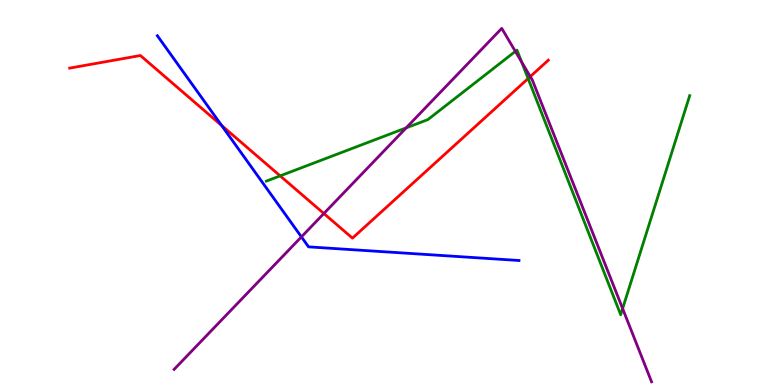[{'lines': ['blue', 'red'], 'intersections': [{'x': 2.86, 'y': 6.74}]}, {'lines': ['green', 'red'], 'intersections': [{'x': 3.61, 'y': 5.43}, {'x': 6.81, 'y': 7.96}]}, {'lines': ['purple', 'red'], 'intersections': [{'x': 4.18, 'y': 4.45}, {'x': 6.84, 'y': 8.01}]}, {'lines': ['blue', 'green'], 'intersections': []}, {'lines': ['blue', 'purple'], 'intersections': [{'x': 3.89, 'y': 3.85}]}, {'lines': ['green', 'purple'], 'intersections': [{'x': 5.24, 'y': 6.68}, {'x': 6.65, 'y': 8.67}, {'x': 6.73, 'y': 8.39}, {'x': 8.03, 'y': 1.99}]}]